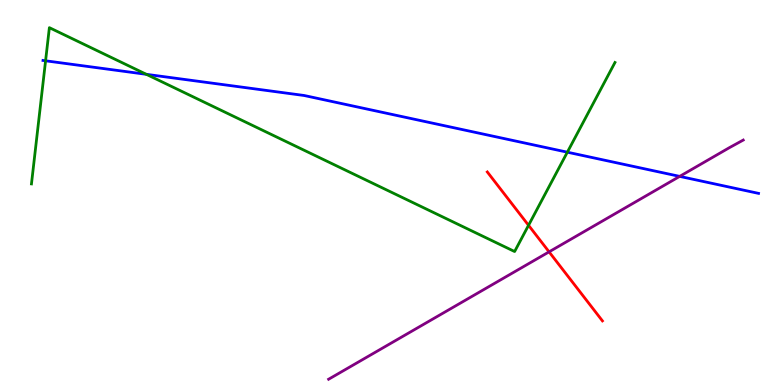[{'lines': ['blue', 'red'], 'intersections': []}, {'lines': ['green', 'red'], 'intersections': [{'x': 6.82, 'y': 4.15}]}, {'lines': ['purple', 'red'], 'intersections': [{'x': 7.08, 'y': 3.46}]}, {'lines': ['blue', 'green'], 'intersections': [{'x': 0.588, 'y': 8.42}, {'x': 1.89, 'y': 8.07}, {'x': 7.32, 'y': 6.05}]}, {'lines': ['blue', 'purple'], 'intersections': [{'x': 8.77, 'y': 5.42}]}, {'lines': ['green', 'purple'], 'intersections': []}]